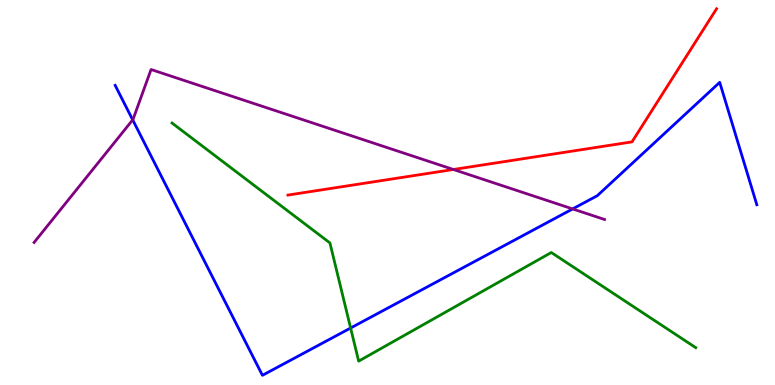[{'lines': ['blue', 'red'], 'intersections': []}, {'lines': ['green', 'red'], 'intersections': []}, {'lines': ['purple', 'red'], 'intersections': [{'x': 5.85, 'y': 5.6}]}, {'lines': ['blue', 'green'], 'intersections': [{'x': 4.52, 'y': 1.48}]}, {'lines': ['blue', 'purple'], 'intersections': [{'x': 1.71, 'y': 6.89}, {'x': 7.39, 'y': 4.57}]}, {'lines': ['green', 'purple'], 'intersections': []}]